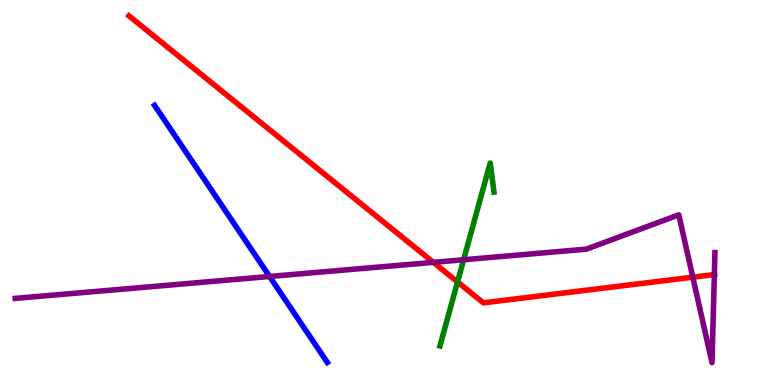[{'lines': ['blue', 'red'], 'intersections': []}, {'lines': ['green', 'red'], 'intersections': [{'x': 5.9, 'y': 2.68}]}, {'lines': ['purple', 'red'], 'intersections': [{'x': 5.59, 'y': 3.19}, {'x': 8.94, 'y': 2.8}, {'x': 9.22, 'y': 2.87}]}, {'lines': ['blue', 'green'], 'intersections': []}, {'lines': ['blue', 'purple'], 'intersections': [{'x': 3.48, 'y': 2.82}]}, {'lines': ['green', 'purple'], 'intersections': [{'x': 5.98, 'y': 3.25}]}]